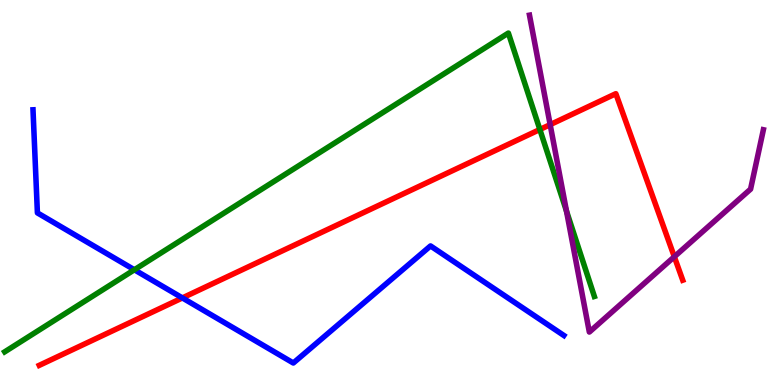[{'lines': ['blue', 'red'], 'intersections': [{'x': 2.35, 'y': 2.26}]}, {'lines': ['green', 'red'], 'intersections': [{'x': 6.97, 'y': 6.64}]}, {'lines': ['purple', 'red'], 'intersections': [{'x': 7.1, 'y': 6.76}, {'x': 8.7, 'y': 3.33}]}, {'lines': ['blue', 'green'], 'intersections': [{'x': 1.73, 'y': 2.99}]}, {'lines': ['blue', 'purple'], 'intersections': []}, {'lines': ['green', 'purple'], 'intersections': [{'x': 7.31, 'y': 4.52}]}]